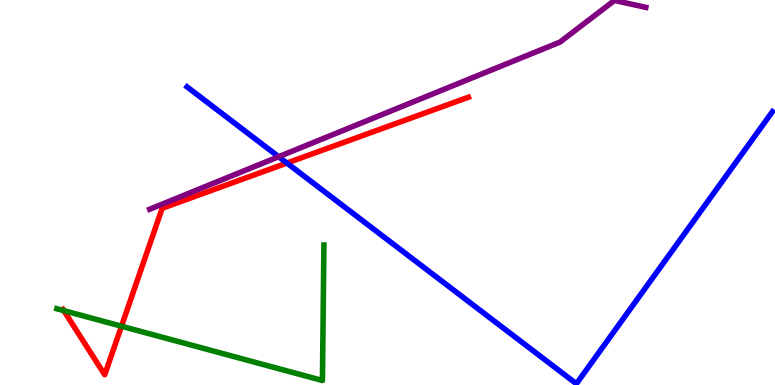[{'lines': ['blue', 'red'], 'intersections': [{'x': 3.7, 'y': 5.77}]}, {'lines': ['green', 'red'], 'intersections': [{'x': 0.823, 'y': 1.93}, {'x': 1.57, 'y': 1.53}]}, {'lines': ['purple', 'red'], 'intersections': []}, {'lines': ['blue', 'green'], 'intersections': []}, {'lines': ['blue', 'purple'], 'intersections': [{'x': 3.6, 'y': 5.93}]}, {'lines': ['green', 'purple'], 'intersections': []}]